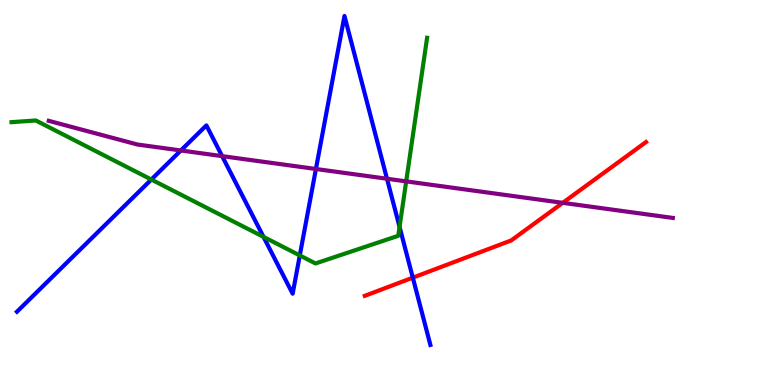[{'lines': ['blue', 'red'], 'intersections': [{'x': 5.33, 'y': 2.79}]}, {'lines': ['green', 'red'], 'intersections': []}, {'lines': ['purple', 'red'], 'intersections': [{'x': 7.26, 'y': 4.73}]}, {'lines': ['blue', 'green'], 'intersections': [{'x': 1.95, 'y': 5.34}, {'x': 3.4, 'y': 3.85}, {'x': 3.87, 'y': 3.37}, {'x': 5.16, 'y': 4.11}]}, {'lines': ['blue', 'purple'], 'intersections': [{'x': 2.33, 'y': 6.09}, {'x': 2.87, 'y': 5.94}, {'x': 4.08, 'y': 5.61}, {'x': 4.99, 'y': 5.36}]}, {'lines': ['green', 'purple'], 'intersections': [{'x': 5.24, 'y': 5.29}]}]